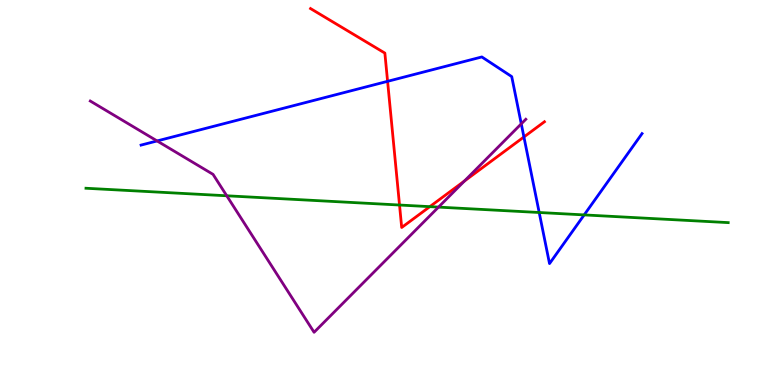[{'lines': ['blue', 'red'], 'intersections': [{'x': 5.0, 'y': 7.89}, {'x': 6.76, 'y': 6.44}]}, {'lines': ['green', 'red'], 'intersections': [{'x': 5.16, 'y': 4.67}, {'x': 5.55, 'y': 4.63}]}, {'lines': ['purple', 'red'], 'intersections': [{'x': 5.99, 'y': 5.3}]}, {'lines': ['blue', 'green'], 'intersections': [{'x': 6.96, 'y': 4.48}, {'x': 7.54, 'y': 4.42}]}, {'lines': ['blue', 'purple'], 'intersections': [{'x': 2.03, 'y': 6.34}, {'x': 6.73, 'y': 6.78}]}, {'lines': ['green', 'purple'], 'intersections': [{'x': 2.93, 'y': 4.91}, {'x': 5.66, 'y': 4.62}]}]